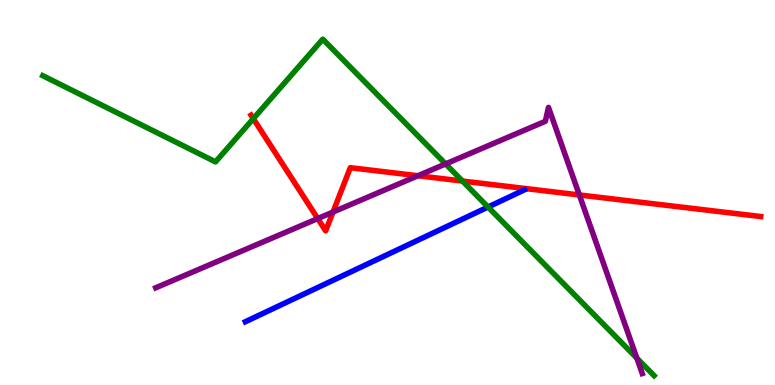[{'lines': ['blue', 'red'], 'intersections': []}, {'lines': ['green', 'red'], 'intersections': [{'x': 3.27, 'y': 6.92}, {'x': 5.97, 'y': 5.3}]}, {'lines': ['purple', 'red'], 'intersections': [{'x': 4.1, 'y': 4.32}, {'x': 4.3, 'y': 4.49}, {'x': 5.39, 'y': 5.44}, {'x': 7.48, 'y': 4.94}]}, {'lines': ['blue', 'green'], 'intersections': [{'x': 6.3, 'y': 4.62}]}, {'lines': ['blue', 'purple'], 'intersections': []}, {'lines': ['green', 'purple'], 'intersections': [{'x': 5.75, 'y': 5.74}, {'x': 8.22, 'y': 0.697}]}]